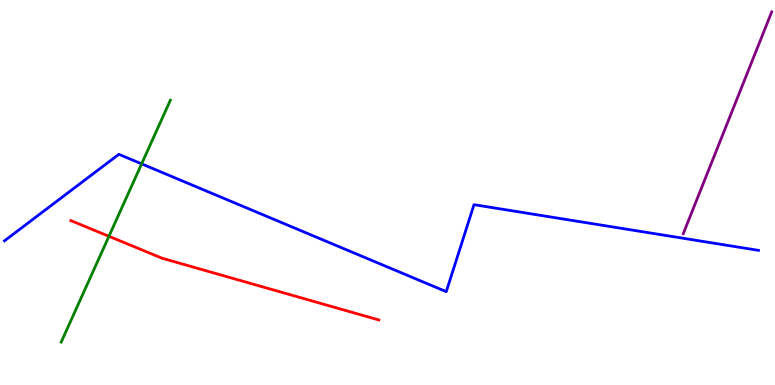[{'lines': ['blue', 'red'], 'intersections': []}, {'lines': ['green', 'red'], 'intersections': [{'x': 1.41, 'y': 3.86}]}, {'lines': ['purple', 'red'], 'intersections': []}, {'lines': ['blue', 'green'], 'intersections': [{'x': 1.83, 'y': 5.74}]}, {'lines': ['blue', 'purple'], 'intersections': []}, {'lines': ['green', 'purple'], 'intersections': []}]